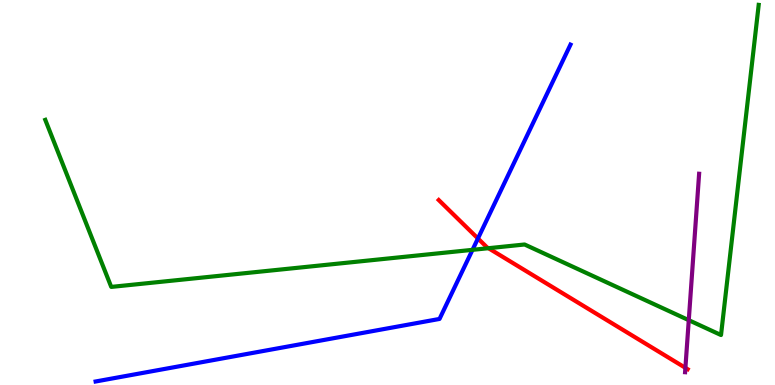[{'lines': ['blue', 'red'], 'intersections': [{'x': 6.17, 'y': 3.81}]}, {'lines': ['green', 'red'], 'intersections': [{'x': 6.3, 'y': 3.55}]}, {'lines': ['purple', 'red'], 'intersections': [{'x': 8.84, 'y': 0.446}]}, {'lines': ['blue', 'green'], 'intersections': [{'x': 6.1, 'y': 3.51}]}, {'lines': ['blue', 'purple'], 'intersections': []}, {'lines': ['green', 'purple'], 'intersections': [{'x': 8.89, 'y': 1.68}]}]